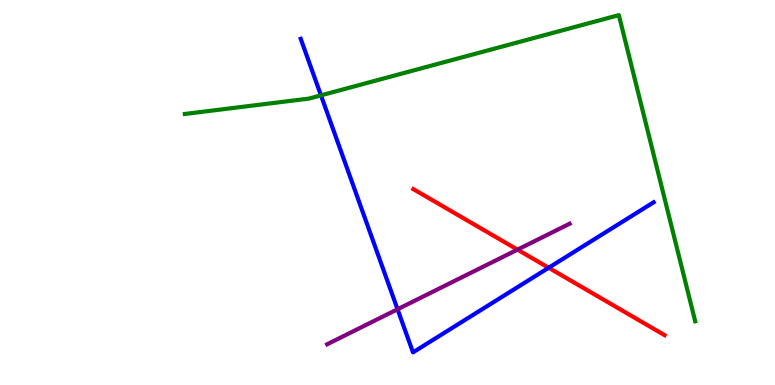[{'lines': ['blue', 'red'], 'intersections': [{'x': 7.08, 'y': 3.05}]}, {'lines': ['green', 'red'], 'intersections': []}, {'lines': ['purple', 'red'], 'intersections': [{'x': 6.68, 'y': 3.52}]}, {'lines': ['blue', 'green'], 'intersections': [{'x': 4.14, 'y': 7.52}]}, {'lines': ['blue', 'purple'], 'intersections': [{'x': 5.13, 'y': 1.97}]}, {'lines': ['green', 'purple'], 'intersections': []}]